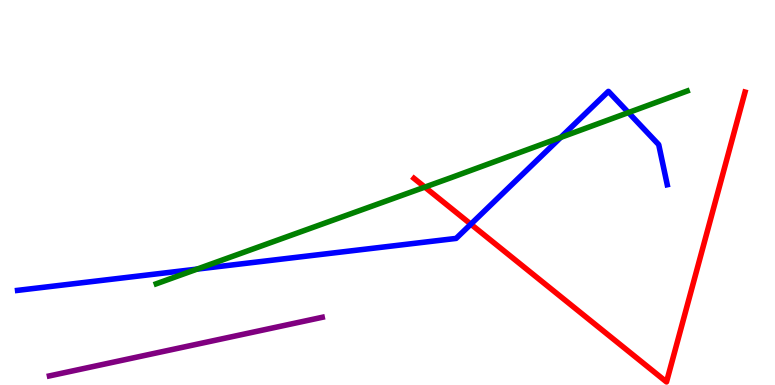[{'lines': ['blue', 'red'], 'intersections': [{'x': 6.08, 'y': 4.18}]}, {'lines': ['green', 'red'], 'intersections': [{'x': 5.48, 'y': 5.14}]}, {'lines': ['purple', 'red'], 'intersections': []}, {'lines': ['blue', 'green'], 'intersections': [{'x': 2.54, 'y': 3.01}, {'x': 7.23, 'y': 6.43}, {'x': 8.11, 'y': 7.08}]}, {'lines': ['blue', 'purple'], 'intersections': []}, {'lines': ['green', 'purple'], 'intersections': []}]